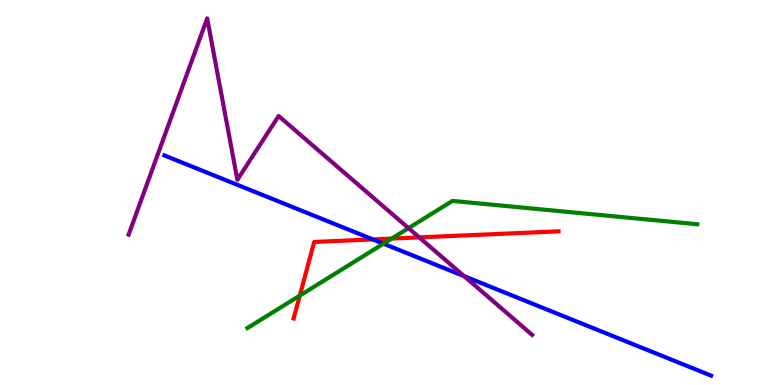[{'lines': ['blue', 'red'], 'intersections': [{'x': 4.81, 'y': 3.78}]}, {'lines': ['green', 'red'], 'intersections': [{'x': 3.87, 'y': 2.32}, {'x': 5.05, 'y': 3.8}]}, {'lines': ['purple', 'red'], 'intersections': [{'x': 5.41, 'y': 3.83}]}, {'lines': ['blue', 'green'], 'intersections': [{'x': 4.95, 'y': 3.67}]}, {'lines': ['blue', 'purple'], 'intersections': [{'x': 5.99, 'y': 2.83}]}, {'lines': ['green', 'purple'], 'intersections': [{'x': 5.27, 'y': 4.07}]}]